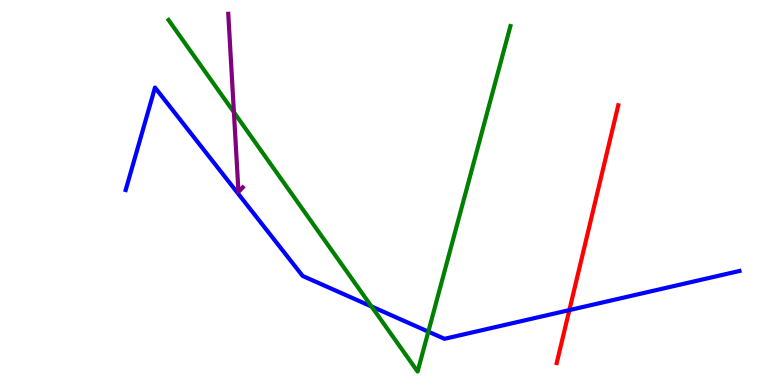[{'lines': ['blue', 'red'], 'intersections': [{'x': 7.35, 'y': 1.95}]}, {'lines': ['green', 'red'], 'intersections': []}, {'lines': ['purple', 'red'], 'intersections': []}, {'lines': ['blue', 'green'], 'intersections': [{'x': 4.79, 'y': 2.04}, {'x': 5.53, 'y': 1.39}]}, {'lines': ['blue', 'purple'], 'intersections': []}, {'lines': ['green', 'purple'], 'intersections': [{'x': 3.02, 'y': 7.08}]}]